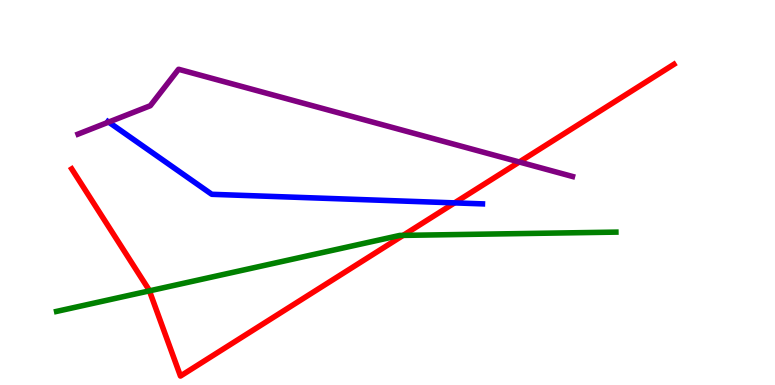[{'lines': ['blue', 'red'], 'intersections': [{'x': 5.87, 'y': 4.73}]}, {'lines': ['green', 'red'], 'intersections': [{'x': 1.93, 'y': 2.45}, {'x': 5.2, 'y': 3.89}]}, {'lines': ['purple', 'red'], 'intersections': [{'x': 6.7, 'y': 5.79}]}, {'lines': ['blue', 'green'], 'intersections': []}, {'lines': ['blue', 'purple'], 'intersections': [{'x': 1.4, 'y': 6.83}]}, {'lines': ['green', 'purple'], 'intersections': []}]